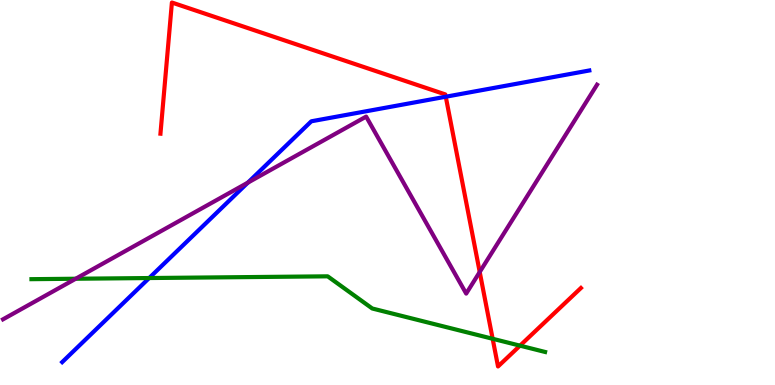[{'lines': ['blue', 'red'], 'intersections': [{'x': 5.75, 'y': 7.49}]}, {'lines': ['green', 'red'], 'intersections': [{'x': 6.36, 'y': 1.2}, {'x': 6.71, 'y': 1.02}]}, {'lines': ['purple', 'red'], 'intersections': [{'x': 6.19, 'y': 2.94}]}, {'lines': ['blue', 'green'], 'intersections': [{'x': 1.92, 'y': 2.78}]}, {'lines': ['blue', 'purple'], 'intersections': [{'x': 3.2, 'y': 5.26}]}, {'lines': ['green', 'purple'], 'intersections': [{'x': 0.977, 'y': 2.76}]}]